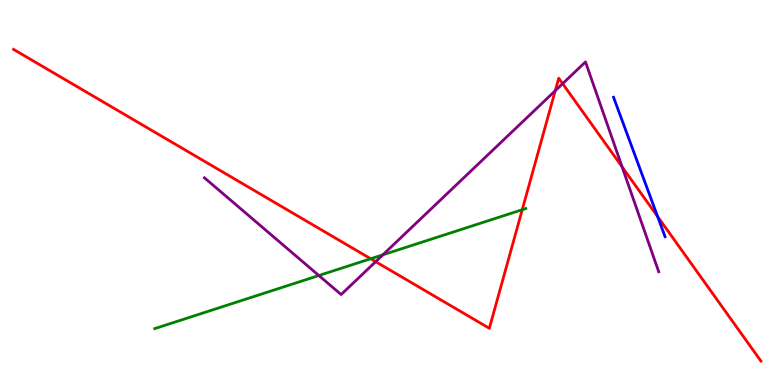[{'lines': ['blue', 'red'], 'intersections': [{'x': 8.49, 'y': 4.38}]}, {'lines': ['green', 'red'], 'intersections': [{'x': 4.78, 'y': 3.28}, {'x': 6.74, 'y': 4.55}]}, {'lines': ['purple', 'red'], 'intersections': [{'x': 4.85, 'y': 3.2}, {'x': 7.16, 'y': 7.64}, {'x': 7.26, 'y': 7.83}, {'x': 8.03, 'y': 5.67}]}, {'lines': ['blue', 'green'], 'intersections': []}, {'lines': ['blue', 'purple'], 'intersections': []}, {'lines': ['green', 'purple'], 'intersections': [{'x': 4.11, 'y': 2.84}, {'x': 4.94, 'y': 3.38}]}]